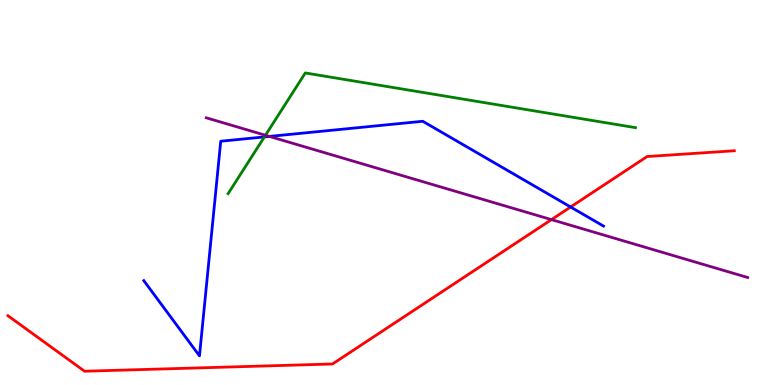[{'lines': ['blue', 'red'], 'intersections': [{'x': 7.36, 'y': 4.62}]}, {'lines': ['green', 'red'], 'intersections': []}, {'lines': ['purple', 'red'], 'intersections': [{'x': 7.12, 'y': 4.3}]}, {'lines': ['blue', 'green'], 'intersections': [{'x': 3.41, 'y': 6.44}]}, {'lines': ['blue', 'purple'], 'intersections': [{'x': 3.48, 'y': 6.46}]}, {'lines': ['green', 'purple'], 'intersections': [{'x': 3.43, 'y': 6.49}]}]